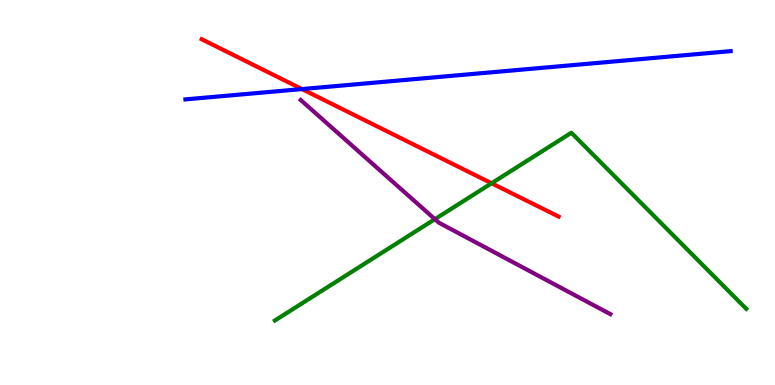[{'lines': ['blue', 'red'], 'intersections': [{'x': 3.9, 'y': 7.69}]}, {'lines': ['green', 'red'], 'intersections': [{'x': 6.34, 'y': 5.24}]}, {'lines': ['purple', 'red'], 'intersections': []}, {'lines': ['blue', 'green'], 'intersections': []}, {'lines': ['blue', 'purple'], 'intersections': []}, {'lines': ['green', 'purple'], 'intersections': [{'x': 5.61, 'y': 4.31}]}]